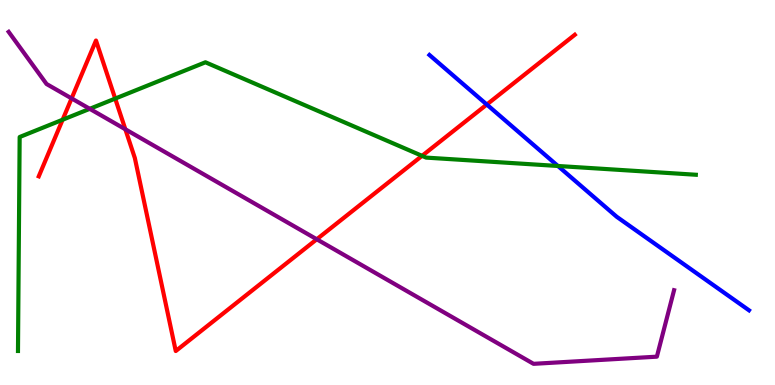[{'lines': ['blue', 'red'], 'intersections': [{'x': 6.28, 'y': 7.29}]}, {'lines': ['green', 'red'], 'intersections': [{'x': 0.808, 'y': 6.89}, {'x': 1.49, 'y': 7.44}, {'x': 5.45, 'y': 5.95}]}, {'lines': ['purple', 'red'], 'intersections': [{'x': 0.924, 'y': 7.44}, {'x': 1.62, 'y': 6.64}, {'x': 4.09, 'y': 3.79}]}, {'lines': ['blue', 'green'], 'intersections': [{'x': 7.2, 'y': 5.69}]}, {'lines': ['blue', 'purple'], 'intersections': []}, {'lines': ['green', 'purple'], 'intersections': [{'x': 1.16, 'y': 7.17}]}]